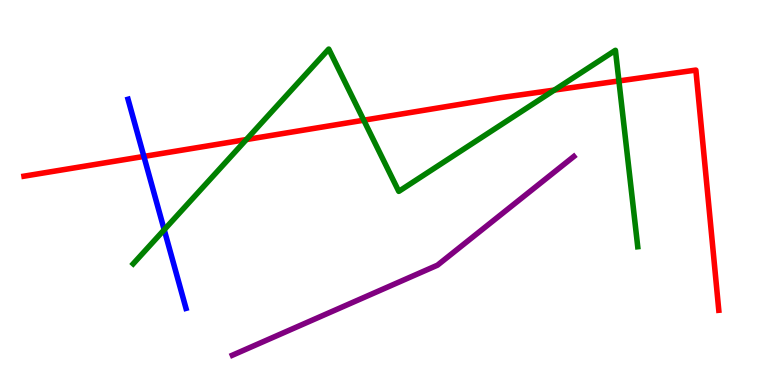[{'lines': ['blue', 'red'], 'intersections': [{'x': 1.86, 'y': 5.94}]}, {'lines': ['green', 'red'], 'intersections': [{'x': 3.18, 'y': 6.38}, {'x': 4.69, 'y': 6.88}, {'x': 7.15, 'y': 7.66}, {'x': 7.99, 'y': 7.9}]}, {'lines': ['purple', 'red'], 'intersections': []}, {'lines': ['blue', 'green'], 'intersections': [{'x': 2.12, 'y': 4.03}]}, {'lines': ['blue', 'purple'], 'intersections': []}, {'lines': ['green', 'purple'], 'intersections': []}]